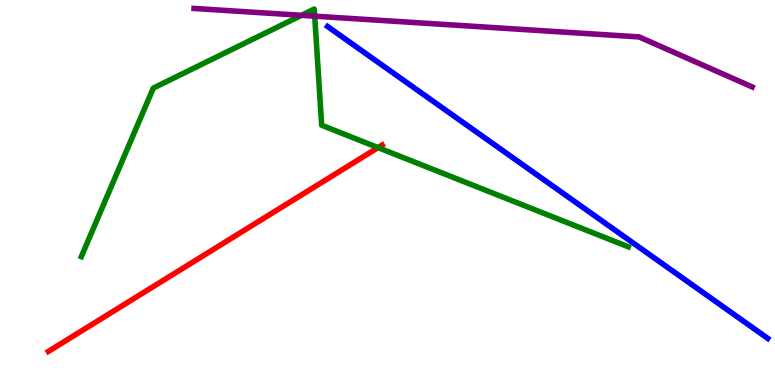[{'lines': ['blue', 'red'], 'intersections': []}, {'lines': ['green', 'red'], 'intersections': [{'x': 4.88, 'y': 6.17}]}, {'lines': ['purple', 'red'], 'intersections': []}, {'lines': ['blue', 'green'], 'intersections': []}, {'lines': ['blue', 'purple'], 'intersections': []}, {'lines': ['green', 'purple'], 'intersections': [{'x': 3.89, 'y': 9.6}, {'x': 4.06, 'y': 9.58}]}]